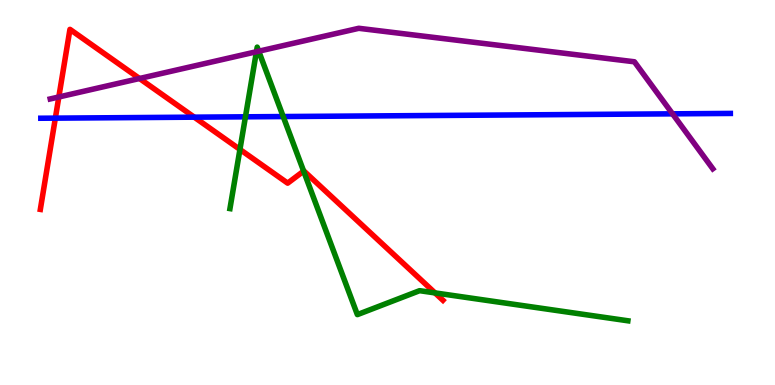[{'lines': ['blue', 'red'], 'intersections': [{'x': 0.714, 'y': 6.93}, {'x': 2.51, 'y': 6.96}]}, {'lines': ['green', 'red'], 'intersections': [{'x': 3.1, 'y': 6.12}, {'x': 3.92, 'y': 5.56}, {'x': 5.61, 'y': 2.39}]}, {'lines': ['purple', 'red'], 'intersections': [{'x': 0.759, 'y': 7.48}, {'x': 1.8, 'y': 7.96}]}, {'lines': ['blue', 'green'], 'intersections': [{'x': 3.17, 'y': 6.97}, {'x': 3.65, 'y': 6.97}]}, {'lines': ['blue', 'purple'], 'intersections': [{'x': 8.68, 'y': 7.04}]}, {'lines': ['green', 'purple'], 'intersections': [{'x': 3.31, 'y': 8.66}, {'x': 3.34, 'y': 8.67}]}]